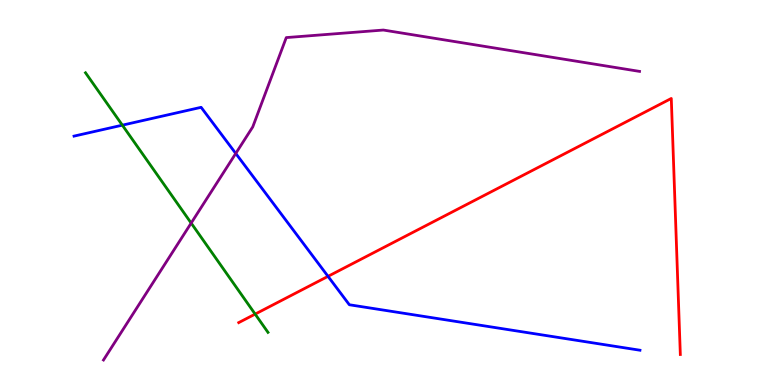[{'lines': ['blue', 'red'], 'intersections': [{'x': 4.23, 'y': 2.82}]}, {'lines': ['green', 'red'], 'intersections': [{'x': 3.29, 'y': 1.84}]}, {'lines': ['purple', 'red'], 'intersections': []}, {'lines': ['blue', 'green'], 'intersections': [{'x': 1.58, 'y': 6.75}]}, {'lines': ['blue', 'purple'], 'intersections': [{'x': 3.04, 'y': 6.01}]}, {'lines': ['green', 'purple'], 'intersections': [{'x': 2.47, 'y': 4.21}]}]